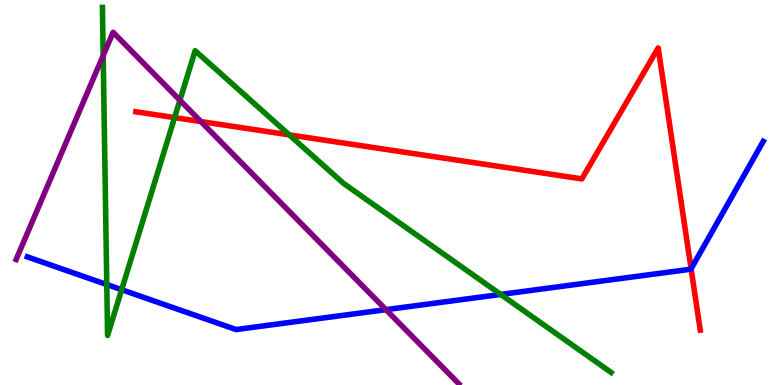[{'lines': ['blue', 'red'], 'intersections': [{'x': 8.92, 'y': 3.02}]}, {'lines': ['green', 'red'], 'intersections': [{'x': 2.25, 'y': 6.95}, {'x': 3.73, 'y': 6.5}]}, {'lines': ['purple', 'red'], 'intersections': [{'x': 2.59, 'y': 6.84}]}, {'lines': ['blue', 'green'], 'intersections': [{'x': 1.38, 'y': 2.61}, {'x': 1.57, 'y': 2.48}, {'x': 6.46, 'y': 2.35}]}, {'lines': ['blue', 'purple'], 'intersections': [{'x': 4.98, 'y': 1.96}]}, {'lines': ['green', 'purple'], 'intersections': [{'x': 1.33, 'y': 8.56}, {'x': 2.32, 'y': 7.4}]}]